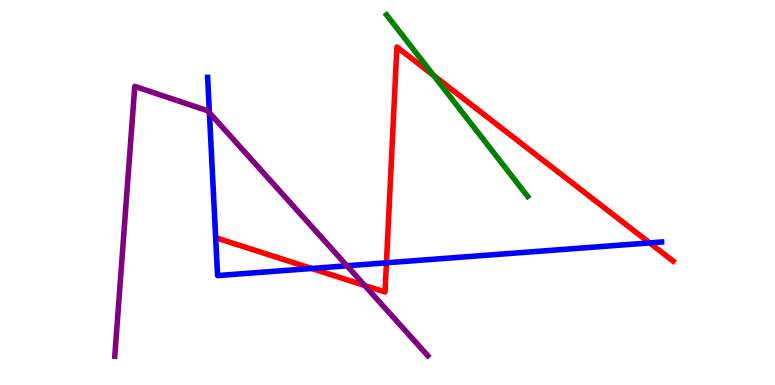[{'lines': ['blue', 'red'], 'intersections': [{'x': 4.02, 'y': 3.03}, {'x': 4.99, 'y': 3.17}, {'x': 8.38, 'y': 3.69}]}, {'lines': ['green', 'red'], 'intersections': [{'x': 5.6, 'y': 8.04}]}, {'lines': ['purple', 'red'], 'intersections': [{'x': 4.71, 'y': 2.59}]}, {'lines': ['blue', 'green'], 'intersections': []}, {'lines': ['blue', 'purple'], 'intersections': [{'x': 2.7, 'y': 7.07}, {'x': 4.48, 'y': 3.1}]}, {'lines': ['green', 'purple'], 'intersections': []}]